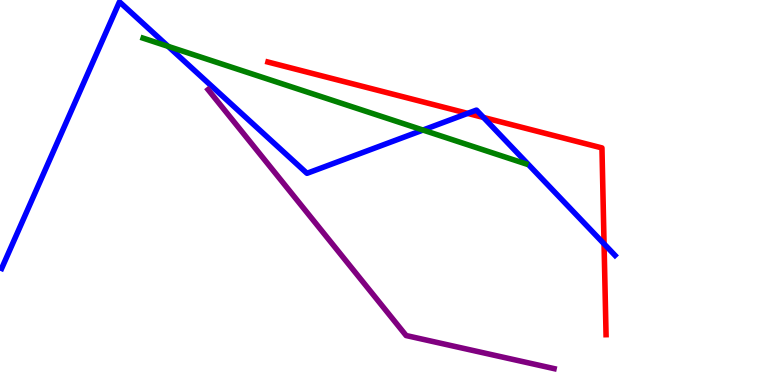[{'lines': ['blue', 'red'], 'intersections': [{'x': 6.03, 'y': 7.05}, {'x': 6.24, 'y': 6.95}, {'x': 7.79, 'y': 3.67}]}, {'lines': ['green', 'red'], 'intersections': []}, {'lines': ['purple', 'red'], 'intersections': []}, {'lines': ['blue', 'green'], 'intersections': [{'x': 2.17, 'y': 8.8}, {'x': 5.46, 'y': 6.62}]}, {'lines': ['blue', 'purple'], 'intersections': []}, {'lines': ['green', 'purple'], 'intersections': []}]